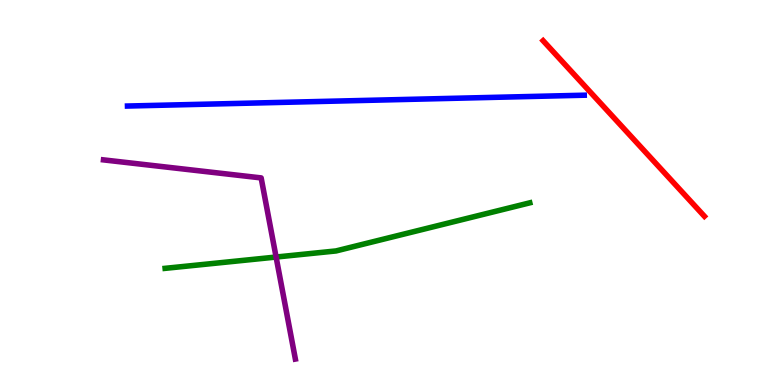[{'lines': ['blue', 'red'], 'intersections': []}, {'lines': ['green', 'red'], 'intersections': []}, {'lines': ['purple', 'red'], 'intersections': []}, {'lines': ['blue', 'green'], 'intersections': []}, {'lines': ['blue', 'purple'], 'intersections': []}, {'lines': ['green', 'purple'], 'intersections': [{'x': 3.56, 'y': 3.32}]}]